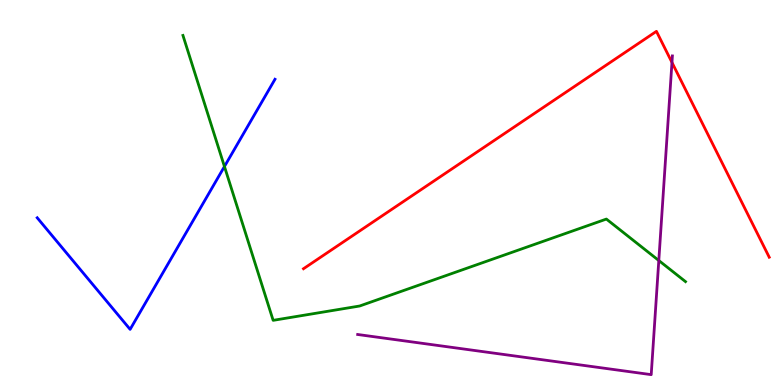[{'lines': ['blue', 'red'], 'intersections': []}, {'lines': ['green', 'red'], 'intersections': []}, {'lines': ['purple', 'red'], 'intersections': [{'x': 8.67, 'y': 8.38}]}, {'lines': ['blue', 'green'], 'intersections': [{'x': 2.9, 'y': 5.68}]}, {'lines': ['blue', 'purple'], 'intersections': []}, {'lines': ['green', 'purple'], 'intersections': [{'x': 8.5, 'y': 3.23}]}]